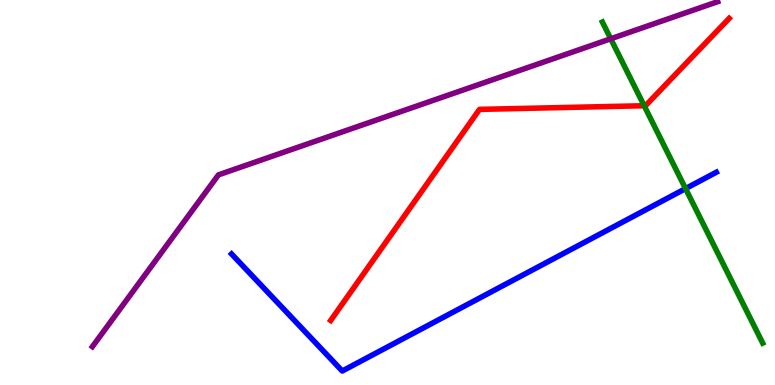[{'lines': ['blue', 'red'], 'intersections': []}, {'lines': ['green', 'red'], 'intersections': [{'x': 8.31, 'y': 7.25}]}, {'lines': ['purple', 'red'], 'intersections': []}, {'lines': ['blue', 'green'], 'intersections': [{'x': 8.85, 'y': 5.1}]}, {'lines': ['blue', 'purple'], 'intersections': []}, {'lines': ['green', 'purple'], 'intersections': [{'x': 7.88, 'y': 8.99}]}]